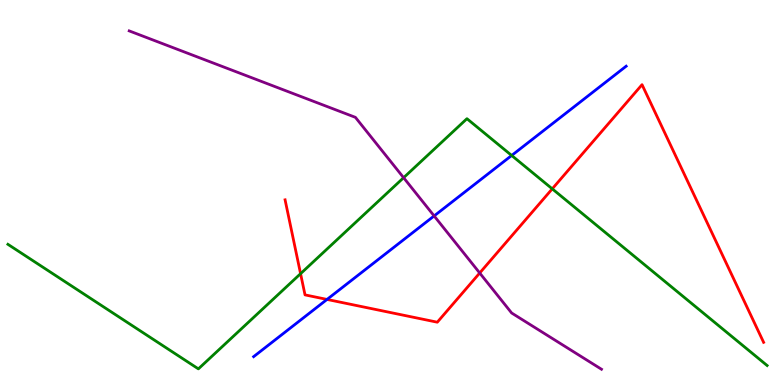[{'lines': ['blue', 'red'], 'intersections': [{'x': 4.22, 'y': 2.22}]}, {'lines': ['green', 'red'], 'intersections': [{'x': 3.88, 'y': 2.89}, {'x': 7.13, 'y': 5.1}]}, {'lines': ['purple', 'red'], 'intersections': [{'x': 6.19, 'y': 2.91}]}, {'lines': ['blue', 'green'], 'intersections': [{'x': 6.6, 'y': 5.96}]}, {'lines': ['blue', 'purple'], 'intersections': [{'x': 5.6, 'y': 4.39}]}, {'lines': ['green', 'purple'], 'intersections': [{'x': 5.21, 'y': 5.38}]}]